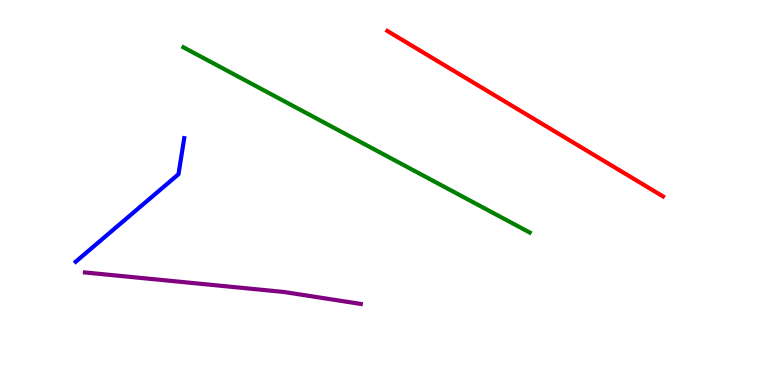[{'lines': ['blue', 'red'], 'intersections': []}, {'lines': ['green', 'red'], 'intersections': []}, {'lines': ['purple', 'red'], 'intersections': []}, {'lines': ['blue', 'green'], 'intersections': []}, {'lines': ['blue', 'purple'], 'intersections': []}, {'lines': ['green', 'purple'], 'intersections': []}]